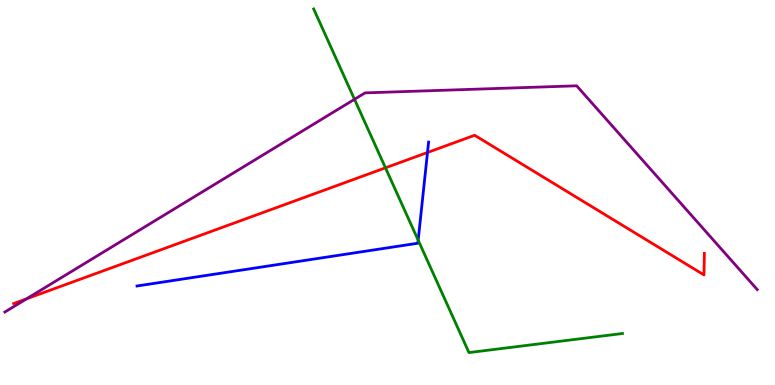[{'lines': ['blue', 'red'], 'intersections': [{'x': 5.52, 'y': 6.04}]}, {'lines': ['green', 'red'], 'intersections': [{'x': 4.97, 'y': 5.64}]}, {'lines': ['purple', 'red'], 'intersections': [{'x': 0.343, 'y': 2.24}]}, {'lines': ['blue', 'green'], 'intersections': [{'x': 5.4, 'y': 3.76}]}, {'lines': ['blue', 'purple'], 'intersections': []}, {'lines': ['green', 'purple'], 'intersections': [{'x': 4.57, 'y': 7.42}]}]